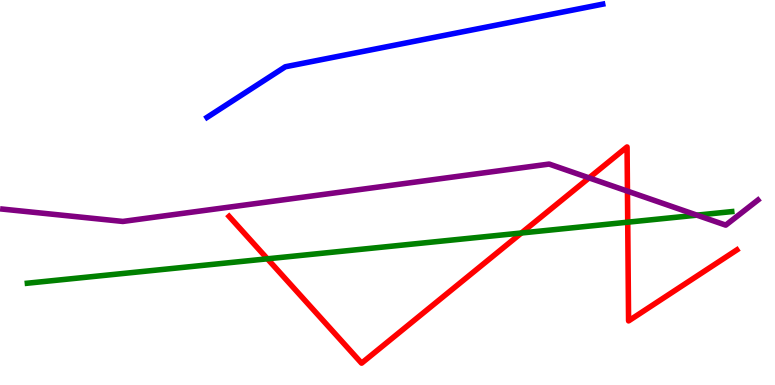[{'lines': ['blue', 'red'], 'intersections': []}, {'lines': ['green', 'red'], 'intersections': [{'x': 3.45, 'y': 3.28}, {'x': 6.73, 'y': 3.95}, {'x': 8.1, 'y': 4.23}]}, {'lines': ['purple', 'red'], 'intersections': [{'x': 7.6, 'y': 5.38}, {'x': 8.1, 'y': 5.04}]}, {'lines': ['blue', 'green'], 'intersections': []}, {'lines': ['blue', 'purple'], 'intersections': []}, {'lines': ['green', 'purple'], 'intersections': [{'x': 8.99, 'y': 4.41}]}]